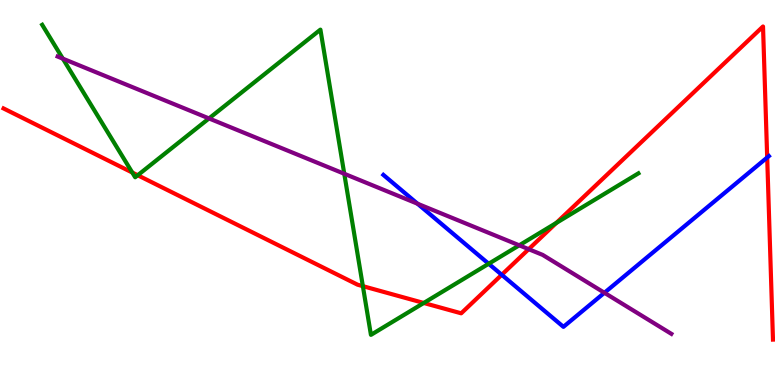[{'lines': ['blue', 'red'], 'intersections': [{'x': 6.47, 'y': 2.86}, {'x': 9.9, 'y': 5.91}]}, {'lines': ['green', 'red'], 'intersections': [{'x': 1.71, 'y': 5.52}, {'x': 1.78, 'y': 5.45}, {'x': 4.68, 'y': 2.57}, {'x': 5.47, 'y': 2.13}, {'x': 7.18, 'y': 4.21}]}, {'lines': ['purple', 'red'], 'intersections': [{'x': 6.82, 'y': 3.53}]}, {'lines': ['blue', 'green'], 'intersections': [{'x': 6.31, 'y': 3.15}]}, {'lines': ['blue', 'purple'], 'intersections': [{'x': 5.39, 'y': 4.71}, {'x': 7.8, 'y': 2.4}]}, {'lines': ['green', 'purple'], 'intersections': [{'x': 0.811, 'y': 8.48}, {'x': 2.7, 'y': 6.92}, {'x': 4.44, 'y': 5.49}, {'x': 6.7, 'y': 3.63}]}]